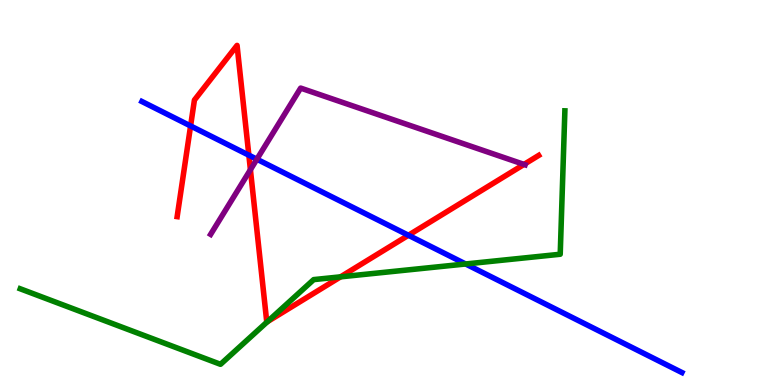[{'lines': ['blue', 'red'], 'intersections': [{'x': 2.46, 'y': 6.73}, {'x': 3.21, 'y': 5.97}, {'x': 5.27, 'y': 3.89}]}, {'lines': ['green', 'red'], 'intersections': [{'x': 3.45, 'y': 1.65}, {'x': 4.39, 'y': 2.81}]}, {'lines': ['purple', 'red'], 'intersections': [{'x': 3.23, 'y': 5.59}, {'x': 6.76, 'y': 5.73}]}, {'lines': ['blue', 'green'], 'intersections': [{'x': 6.01, 'y': 3.14}]}, {'lines': ['blue', 'purple'], 'intersections': [{'x': 3.31, 'y': 5.86}]}, {'lines': ['green', 'purple'], 'intersections': []}]